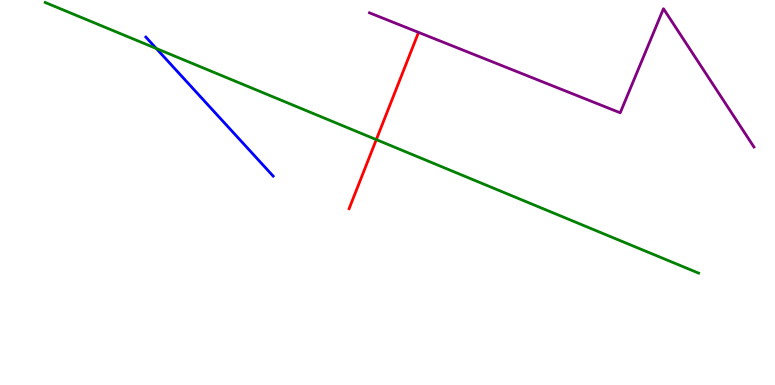[{'lines': ['blue', 'red'], 'intersections': []}, {'lines': ['green', 'red'], 'intersections': [{'x': 4.86, 'y': 6.37}]}, {'lines': ['purple', 'red'], 'intersections': []}, {'lines': ['blue', 'green'], 'intersections': [{'x': 2.02, 'y': 8.74}]}, {'lines': ['blue', 'purple'], 'intersections': []}, {'lines': ['green', 'purple'], 'intersections': []}]